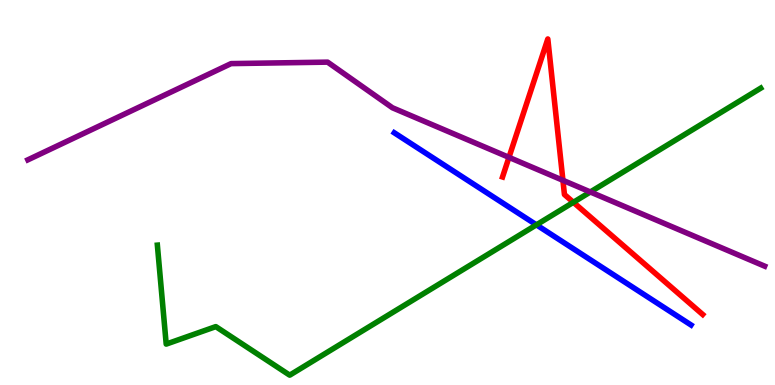[{'lines': ['blue', 'red'], 'intersections': []}, {'lines': ['green', 'red'], 'intersections': [{'x': 7.4, 'y': 4.75}]}, {'lines': ['purple', 'red'], 'intersections': [{'x': 6.57, 'y': 5.91}, {'x': 7.26, 'y': 5.32}]}, {'lines': ['blue', 'green'], 'intersections': [{'x': 6.92, 'y': 4.16}]}, {'lines': ['blue', 'purple'], 'intersections': []}, {'lines': ['green', 'purple'], 'intersections': [{'x': 7.62, 'y': 5.01}]}]